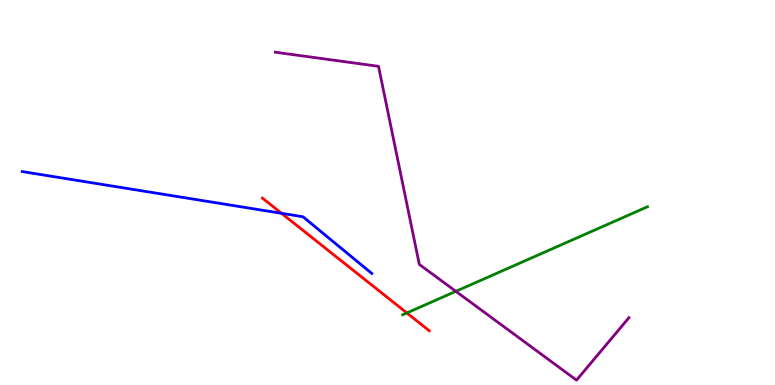[{'lines': ['blue', 'red'], 'intersections': [{'x': 3.63, 'y': 4.46}]}, {'lines': ['green', 'red'], 'intersections': [{'x': 5.25, 'y': 1.87}]}, {'lines': ['purple', 'red'], 'intersections': []}, {'lines': ['blue', 'green'], 'intersections': []}, {'lines': ['blue', 'purple'], 'intersections': []}, {'lines': ['green', 'purple'], 'intersections': [{'x': 5.88, 'y': 2.43}]}]